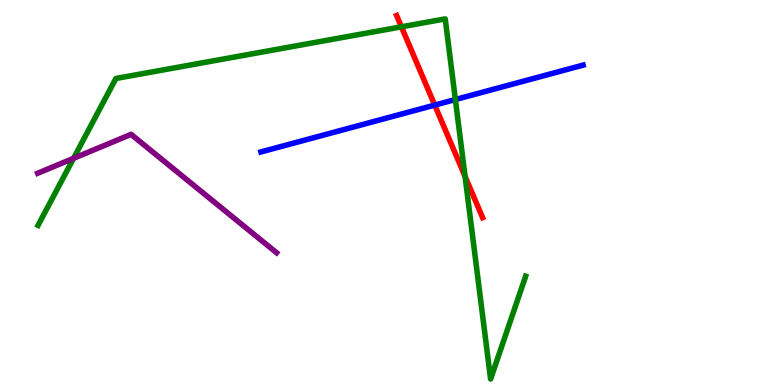[{'lines': ['blue', 'red'], 'intersections': [{'x': 5.61, 'y': 7.27}]}, {'lines': ['green', 'red'], 'intersections': [{'x': 5.18, 'y': 9.3}, {'x': 6.0, 'y': 5.42}]}, {'lines': ['purple', 'red'], 'intersections': []}, {'lines': ['blue', 'green'], 'intersections': [{'x': 5.88, 'y': 7.41}]}, {'lines': ['blue', 'purple'], 'intersections': []}, {'lines': ['green', 'purple'], 'intersections': [{'x': 0.95, 'y': 5.89}]}]